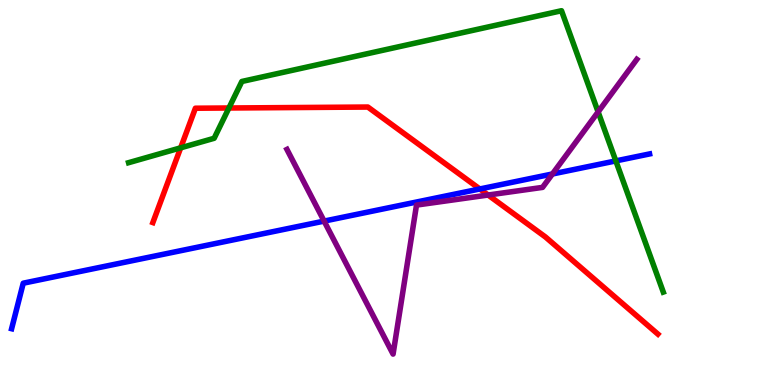[{'lines': ['blue', 'red'], 'intersections': [{'x': 6.19, 'y': 5.09}]}, {'lines': ['green', 'red'], 'intersections': [{'x': 2.33, 'y': 6.16}, {'x': 2.95, 'y': 7.19}]}, {'lines': ['purple', 'red'], 'intersections': [{'x': 6.3, 'y': 4.93}]}, {'lines': ['blue', 'green'], 'intersections': [{'x': 7.95, 'y': 5.82}]}, {'lines': ['blue', 'purple'], 'intersections': [{'x': 4.18, 'y': 4.26}, {'x': 7.13, 'y': 5.48}]}, {'lines': ['green', 'purple'], 'intersections': [{'x': 7.72, 'y': 7.09}]}]